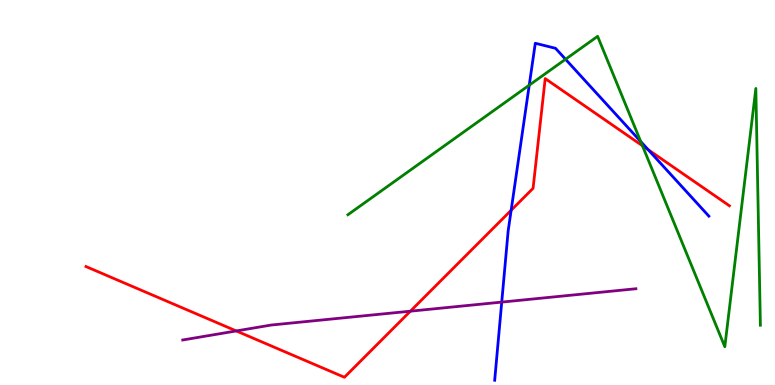[{'lines': ['blue', 'red'], 'intersections': [{'x': 6.6, 'y': 4.54}, {'x': 8.36, 'y': 6.11}]}, {'lines': ['green', 'red'], 'intersections': [{'x': 8.29, 'y': 6.21}]}, {'lines': ['purple', 'red'], 'intersections': [{'x': 3.05, 'y': 1.4}, {'x': 5.3, 'y': 1.92}]}, {'lines': ['blue', 'green'], 'intersections': [{'x': 6.83, 'y': 7.79}, {'x': 7.3, 'y': 8.46}, {'x': 8.27, 'y': 6.32}]}, {'lines': ['blue', 'purple'], 'intersections': [{'x': 6.47, 'y': 2.15}]}, {'lines': ['green', 'purple'], 'intersections': []}]